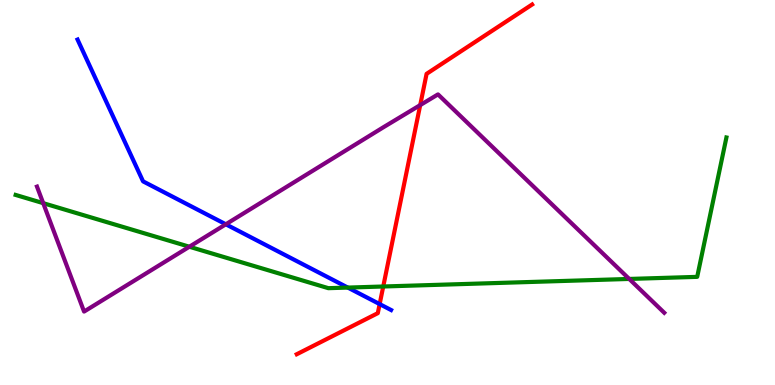[{'lines': ['blue', 'red'], 'intersections': [{'x': 4.9, 'y': 2.1}]}, {'lines': ['green', 'red'], 'intersections': [{'x': 4.95, 'y': 2.56}]}, {'lines': ['purple', 'red'], 'intersections': [{'x': 5.42, 'y': 7.27}]}, {'lines': ['blue', 'green'], 'intersections': [{'x': 4.49, 'y': 2.53}]}, {'lines': ['blue', 'purple'], 'intersections': [{'x': 2.91, 'y': 4.17}]}, {'lines': ['green', 'purple'], 'intersections': [{'x': 0.558, 'y': 4.72}, {'x': 2.44, 'y': 3.59}, {'x': 8.12, 'y': 2.75}]}]